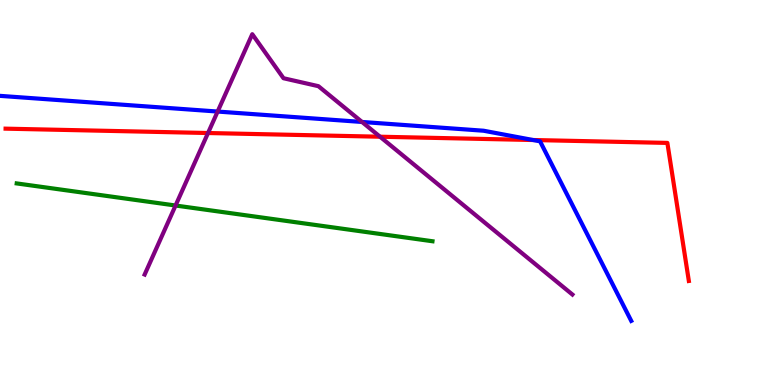[{'lines': ['blue', 'red'], 'intersections': [{'x': 6.88, 'y': 6.36}]}, {'lines': ['green', 'red'], 'intersections': []}, {'lines': ['purple', 'red'], 'intersections': [{'x': 2.68, 'y': 6.55}, {'x': 4.9, 'y': 6.45}]}, {'lines': ['blue', 'green'], 'intersections': []}, {'lines': ['blue', 'purple'], 'intersections': [{'x': 2.81, 'y': 7.1}, {'x': 4.67, 'y': 6.83}]}, {'lines': ['green', 'purple'], 'intersections': [{'x': 2.27, 'y': 4.66}]}]